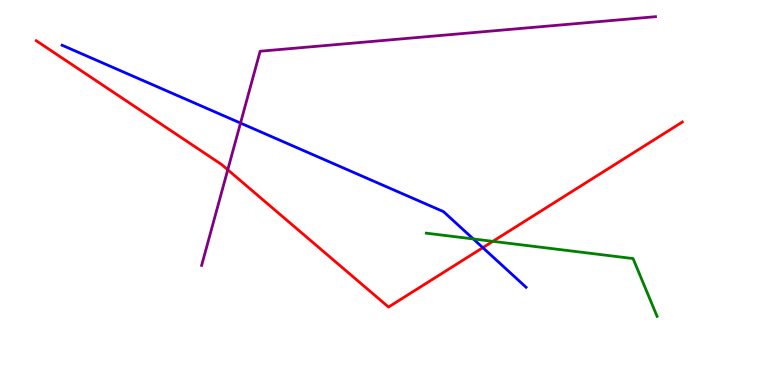[{'lines': ['blue', 'red'], 'intersections': [{'x': 6.23, 'y': 3.57}]}, {'lines': ['green', 'red'], 'intersections': [{'x': 6.36, 'y': 3.73}]}, {'lines': ['purple', 'red'], 'intersections': [{'x': 2.94, 'y': 5.59}]}, {'lines': ['blue', 'green'], 'intersections': [{'x': 6.11, 'y': 3.79}]}, {'lines': ['blue', 'purple'], 'intersections': [{'x': 3.1, 'y': 6.8}]}, {'lines': ['green', 'purple'], 'intersections': []}]